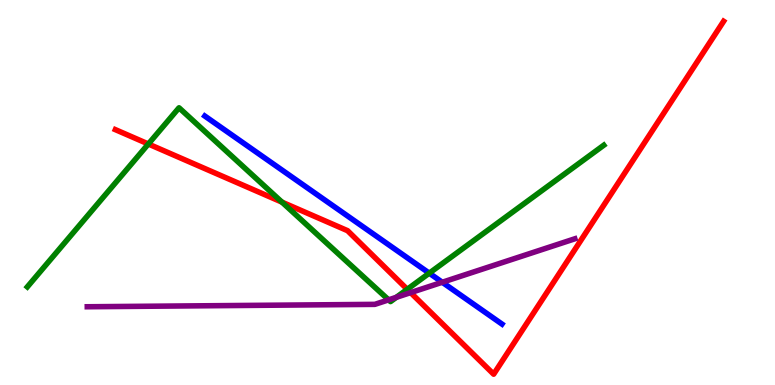[{'lines': ['blue', 'red'], 'intersections': []}, {'lines': ['green', 'red'], 'intersections': [{'x': 1.91, 'y': 6.26}, {'x': 3.64, 'y': 4.75}, {'x': 5.25, 'y': 2.49}]}, {'lines': ['purple', 'red'], 'intersections': [{'x': 5.3, 'y': 2.4}]}, {'lines': ['blue', 'green'], 'intersections': [{'x': 5.54, 'y': 2.9}]}, {'lines': ['blue', 'purple'], 'intersections': [{'x': 5.71, 'y': 2.67}]}, {'lines': ['green', 'purple'], 'intersections': [{'x': 5.01, 'y': 2.21}, {'x': 5.11, 'y': 2.28}]}]